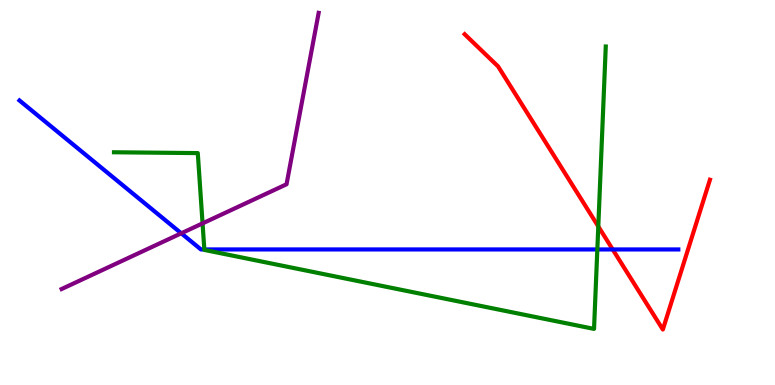[{'lines': ['blue', 'red'], 'intersections': [{'x': 7.91, 'y': 3.52}]}, {'lines': ['green', 'red'], 'intersections': [{'x': 7.72, 'y': 4.12}]}, {'lines': ['purple', 'red'], 'intersections': []}, {'lines': ['blue', 'green'], 'intersections': [{'x': 2.64, 'y': 3.52}, {'x': 7.71, 'y': 3.52}]}, {'lines': ['blue', 'purple'], 'intersections': [{'x': 2.34, 'y': 3.94}]}, {'lines': ['green', 'purple'], 'intersections': [{'x': 2.61, 'y': 4.2}]}]